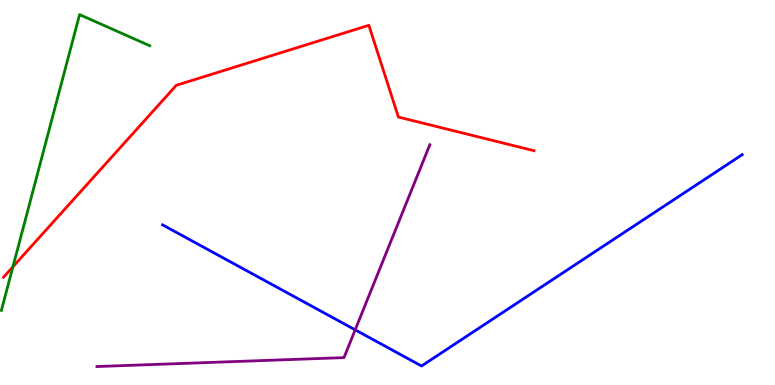[{'lines': ['blue', 'red'], 'intersections': []}, {'lines': ['green', 'red'], 'intersections': [{'x': 0.167, 'y': 3.07}]}, {'lines': ['purple', 'red'], 'intersections': []}, {'lines': ['blue', 'green'], 'intersections': []}, {'lines': ['blue', 'purple'], 'intersections': [{'x': 4.58, 'y': 1.43}]}, {'lines': ['green', 'purple'], 'intersections': []}]